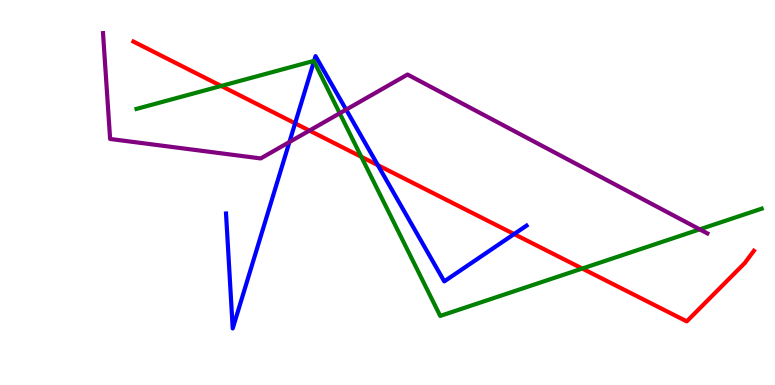[{'lines': ['blue', 'red'], 'intersections': [{'x': 3.81, 'y': 6.8}, {'x': 4.88, 'y': 5.71}, {'x': 6.63, 'y': 3.92}]}, {'lines': ['green', 'red'], 'intersections': [{'x': 2.85, 'y': 7.77}, {'x': 4.66, 'y': 5.93}, {'x': 7.51, 'y': 3.03}]}, {'lines': ['purple', 'red'], 'intersections': [{'x': 3.99, 'y': 6.61}]}, {'lines': ['blue', 'green'], 'intersections': [{'x': 4.05, 'y': 8.41}]}, {'lines': ['blue', 'purple'], 'intersections': [{'x': 3.73, 'y': 6.31}, {'x': 4.47, 'y': 7.15}]}, {'lines': ['green', 'purple'], 'intersections': [{'x': 4.38, 'y': 7.06}, {'x': 9.03, 'y': 4.04}]}]